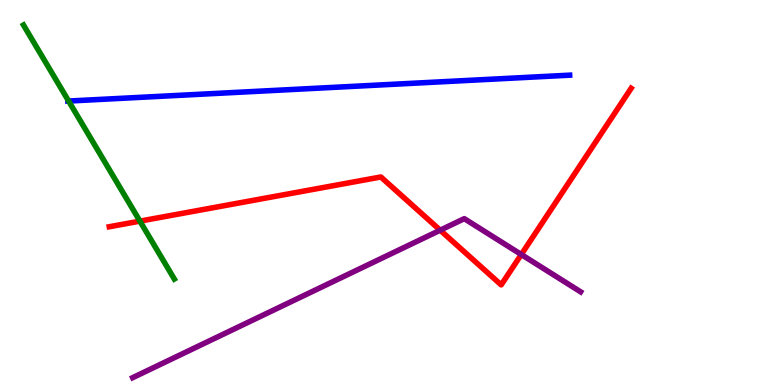[{'lines': ['blue', 'red'], 'intersections': []}, {'lines': ['green', 'red'], 'intersections': [{'x': 1.81, 'y': 4.26}]}, {'lines': ['purple', 'red'], 'intersections': [{'x': 5.68, 'y': 4.02}, {'x': 6.73, 'y': 3.39}]}, {'lines': ['blue', 'green'], 'intersections': [{'x': 0.885, 'y': 7.38}]}, {'lines': ['blue', 'purple'], 'intersections': []}, {'lines': ['green', 'purple'], 'intersections': []}]